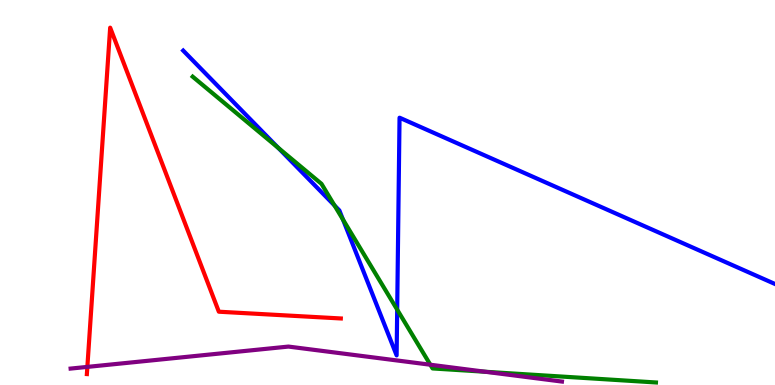[{'lines': ['blue', 'red'], 'intersections': []}, {'lines': ['green', 'red'], 'intersections': []}, {'lines': ['purple', 'red'], 'intersections': [{'x': 1.13, 'y': 0.47}]}, {'lines': ['blue', 'green'], 'intersections': [{'x': 3.59, 'y': 6.16}, {'x': 4.32, 'y': 4.66}, {'x': 4.43, 'y': 4.3}, {'x': 5.13, 'y': 1.96}]}, {'lines': ['blue', 'purple'], 'intersections': []}, {'lines': ['green', 'purple'], 'intersections': [{'x': 5.55, 'y': 0.527}, {'x': 6.26, 'y': 0.344}]}]